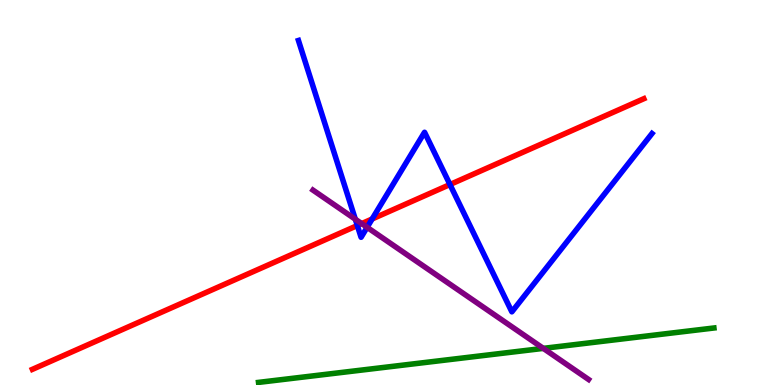[{'lines': ['blue', 'red'], 'intersections': [{'x': 4.61, 'y': 4.14}, {'x': 4.8, 'y': 4.31}, {'x': 5.81, 'y': 5.21}]}, {'lines': ['green', 'red'], 'intersections': []}, {'lines': ['purple', 'red'], 'intersections': [{'x': 4.67, 'y': 4.19}]}, {'lines': ['blue', 'green'], 'intersections': []}, {'lines': ['blue', 'purple'], 'intersections': [{'x': 4.58, 'y': 4.31}, {'x': 4.74, 'y': 4.1}]}, {'lines': ['green', 'purple'], 'intersections': [{'x': 7.01, 'y': 0.951}]}]